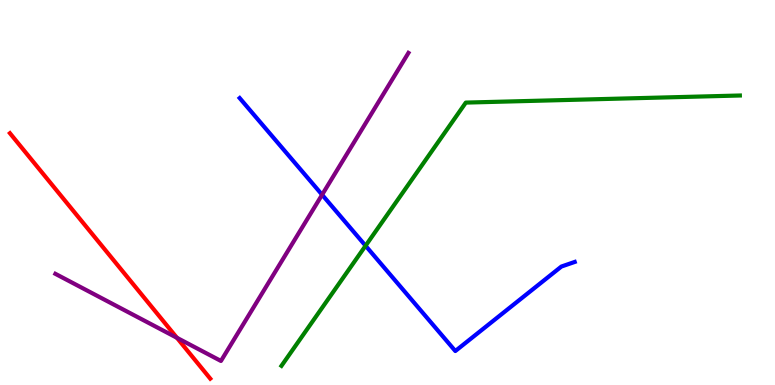[{'lines': ['blue', 'red'], 'intersections': []}, {'lines': ['green', 'red'], 'intersections': []}, {'lines': ['purple', 'red'], 'intersections': [{'x': 2.28, 'y': 1.23}]}, {'lines': ['blue', 'green'], 'intersections': [{'x': 4.72, 'y': 3.62}]}, {'lines': ['blue', 'purple'], 'intersections': [{'x': 4.16, 'y': 4.94}]}, {'lines': ['green', 'purple'], 'intersections': []}]